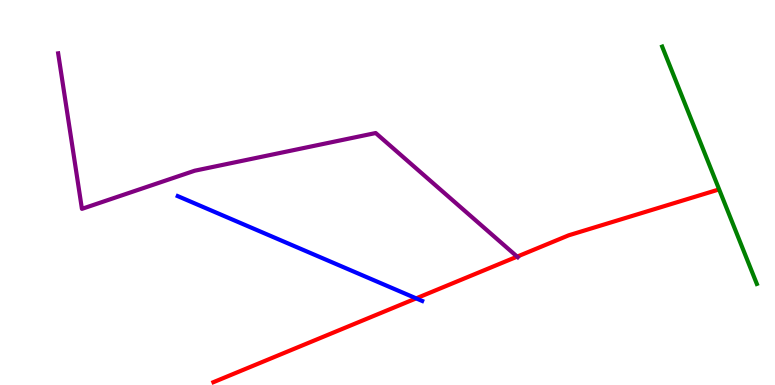[{'lines': ['blue', 'red'], 'intersections': [{'x': 5.37, 'y': 2.25}]}, {'lines': ['green', 'red'], 'intersections': []}, {'lines': ['purple', 'red'], 'intersections': [{'x': 6.67, 'y': 3.33}]}, {'lines': ['blue', 'green'], 'intersections': []}, {'lines': ['blue', 'purple'], 'intersections': []}, {'lines': ['green', 'purple'], 'intersections': []}]